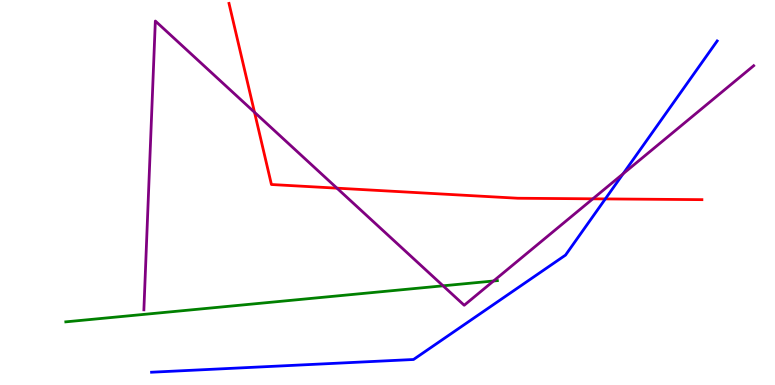[{'lines': ['blue', 'red'], 'intersections': [{'x': 7.81, 'y': 4.83}]}, {'lines': ['green', 'red'], 'intersections': []}, {'lines': ['purple', 'red'], 'intersections': [{'x': 3.28, 'y': 7.08}, {'x': 4.35, 'y': 5.11}, {'x': 7.65, 'y': 4.84}]}, {'lines': ['blue', 'green'], 'intersections': []}, {'lines': ['blue', 'purple'], 'intersections': [{'x': 8.04, 'y': 5.49}]}, {'lines': ['green', 'purple'], 'intersections': [{'x': 5.72, 'y': 2.58}, {'x': 6.37, 'y': 2.7}]}]